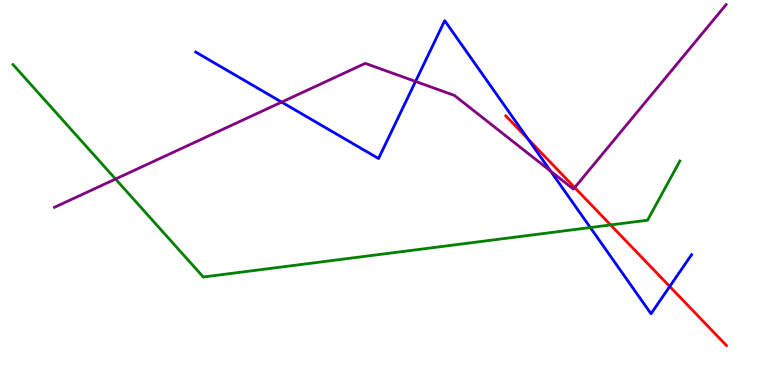[{'lines': ['blue', 'red'], 'intersections': [{'x': 6.81, 'y': 6.39}, {'x': 8.64, 'y': 2.56}]}, {'lines': ['green', 'red'], 'intersections': [{'x': 7.88, 'y': 4.16}]}, {'lines': ['purple', 'red'], 'intersections': [{'x': 7.42, 'y': 5.13}]}, {'lines': ['blue', 'green'], 'intersections': [{'x': 7.62, 'y': 4.09}]}, {'lines': ['blue', 'purple'], 'intersections': [{'x': 3.63, 'y': 7.35}, {'x': 5.36, 'y': 7.88}, {'x': 7.11, 'y': 5.55}]}, {'lines': ['green', 'purple'], 'intersections': [{'x': 1.49, 'y': 5.35}]}]